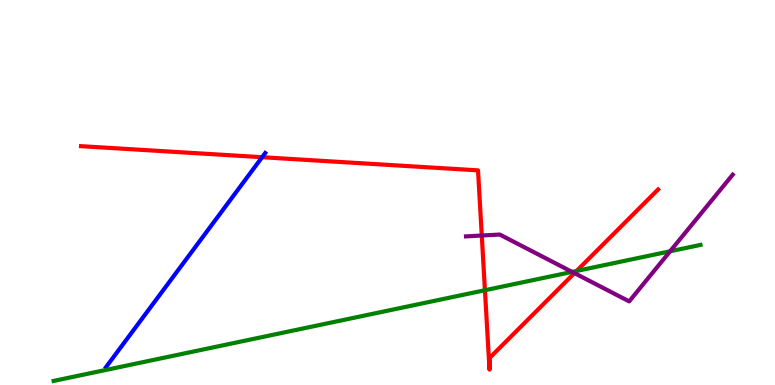[{'lines': ['blue', 'red'], 'intersections': [{'x': 3.38, 'y': 5.92}]}, {'lines': ['green', 'red'], 'intersections': [{'x': 6.26, 'y': 2.46}, {'x': 7.44, 'y': 2.96}]}, {'lines': ['purple', 'red'], 'intersections': [{'x': 6.22, 'y': 3.88}, {'x': 7.41, 'y': 2.91}]}, {'lines': ['blue', 'green'], 'intersections': []}, {'lines': ['blue', 'purple'], 'intersections': []}, {'lines': ['green', 'purple'], 'intersections': [{'x': 7.38, 'y': 2.94}, {'x': 8.65, 'y': 3.47}]}]